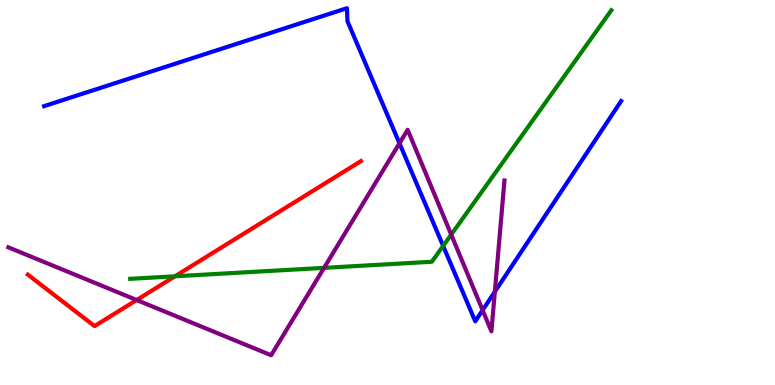[{'lines': ['blue', 'red'], 'intersections': []}, {'lines': ['green', 'red'], 'intersections': [{'x': 2.26, 'y': 2.82}]}, {'lines': ['purple', 'red'], 'intersections': [{'x': 1.76, 'y': 2.21}]}, {'lines': ['blue', 'green'], 'intersections': [{'x': 5.72, 'y': 3.61}]}, {'lines': ['blue', 'purple'], 'intersections': [{'x': 5.15, 'y': 6.28}, {'x': 6.23, 'y': 1.94}, {'x': 6.39, 'y': 2.42}]}, {'lines': ['green', 'purple'], 'intersections': [{'x': 4.18, 'y': 3.04}, {'x': 5.82, 'y': 3.91}]}]